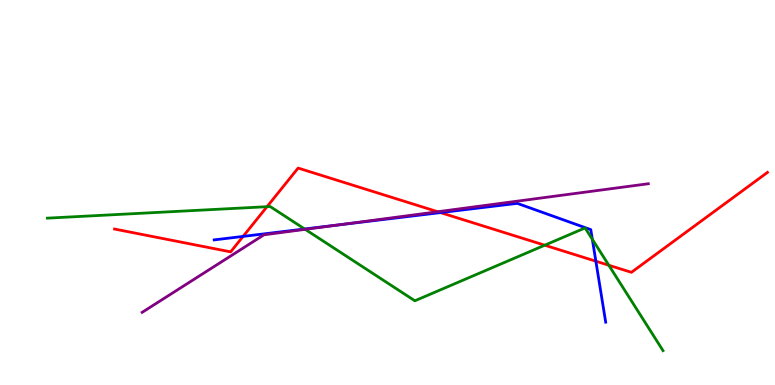[{'lines': ['blue', 'red'], 'intersections': [{'x': 3.14, 'y': 3.86}, {'x': 5.68, 'y': 4.48}, {'x': 7.69, 'y': 3.22}]}, {'lines': ['green', 'red'], 'intersections': [{'x': 3.45, 'y': 4.63}, {'x': 7.03, 'y': 3.63}, {'x': 7.86, 'y': 3.11}]}, {'lines': ['purple', 'red'], 'intersections': [{'x': 5.65, 'y': 4.5}]}, {'lines': ['blue', 'green'], 'intersections': [{'x': 3.93, 'y': 4.05}, {'x': 7.64, 'y': 3.79}]}, {'lines': ['blue', 'purple'], 'intersections': [{'x': 4.38, 'y': 4.16}]}, {'lines': ['green', 'purple'], 'intersections': [{'x': 3.94, 'y': 4.04}]}]